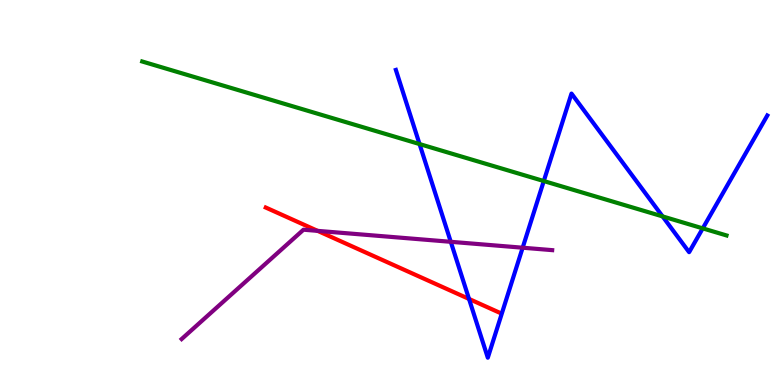[{'lines': ['blue', 'red'], 'intersections': [{'x': 6.05, 'y': 2.24}]}, {'lines': ['green', 'red'], 'intersections': []}, {'lines': ['purple', 'red'], 'intersections': [{'x': 4.1, 'y': 4.0}]}, {'lines': ['blue', 'green'], 'intersections': [{'x': 5.41, 'y': 6.26}, {'x': 7.02, 'y': 5.3}, {'x': 8.55, 'y': 4.38}, {'x': 9.07, 'y': 4.07}]}, {'lines': ['blue', 'purple'], 'intersections': [{'x': 5.82, 'y': 3.72}, {'x': 6.74, 'y': 3.57}]}, {'lines': ['green', 'purple'], 'intersections': []}]